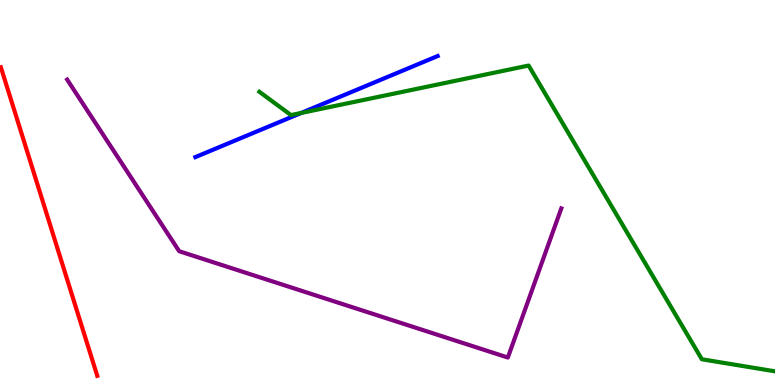[{'lines': ['blue', 'red'], 'intersections': []}, {'lines': ['green', 'red'], 'intersections': []}, {'lines': ['purple', 'red'], 'intersections': []}, {'lines': ['blue', 'green'], 'intersections': [{'x': 3.89, 'y': 7.07}]}, {'lines': ['blue', 'purple'], 'intersections': []}, {'lines': ['green', 'purple'], 'intersections': []}]